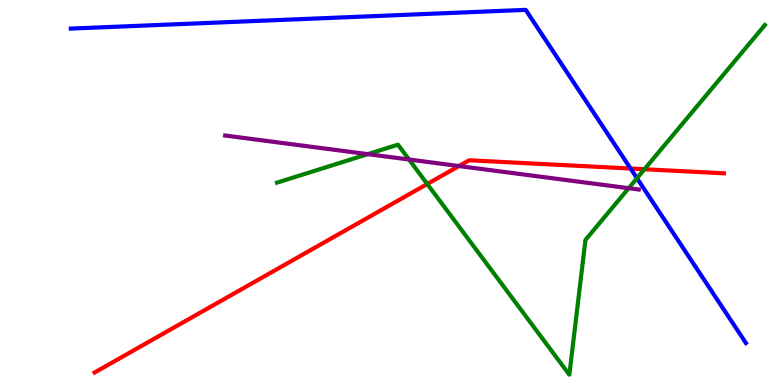[{'lines': ['blue', 'red'], 'intersections': [{'x': 8.14, 'y': 5.62}]}, {'lines': ['green', 'red'], 'intersections': [{'x': 5.51, 'y': 5.22}, {'x': 8.32, 'y': 5.6}]}, {'lines': ['purple', 'red'], 'intersections': [{'x': 5.92, 'y': 5.69}]}, {'lines': ['blue', 'green'], 'intersections': [{'x': 8.22, 'y': 5.37}]}, {'lines': ['blue', 'purple'], 'intersections': []}, {'lines': ['green', 'purple'], 'intersections': [{'x': 4.75, 'y': 6.0}, {'x': 5.28, 'y': 5.86}, {'x': 8.11, 'y': 5.11}]}]